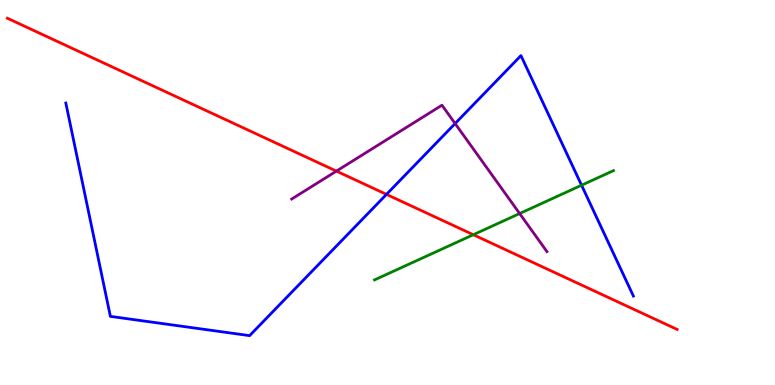[{'lines': ['blue', 'red'], 'intersections': [{'x': 4.99, 'y': 4.95}]}, {'lines': ['green', 'red'], 'intersections': [{'x': 6.11, 'y': 3.9}]}, {'lines': ['purple', 'red'], 'intersections': [{'x': 4.34, 'y': 5.56}]}, {'lines': ['blue', 'green'], 'intersections': [{'x': 7.5, 'y': 5.19}]}, {'lines': ['blue', 'purple'], 'intersections': [{'x': 5.87, 'y': 6.79}]}, {'lines': ['green', 'purple'], 'intersections': [{'x': 6.71, 'y': 4.45}]}]